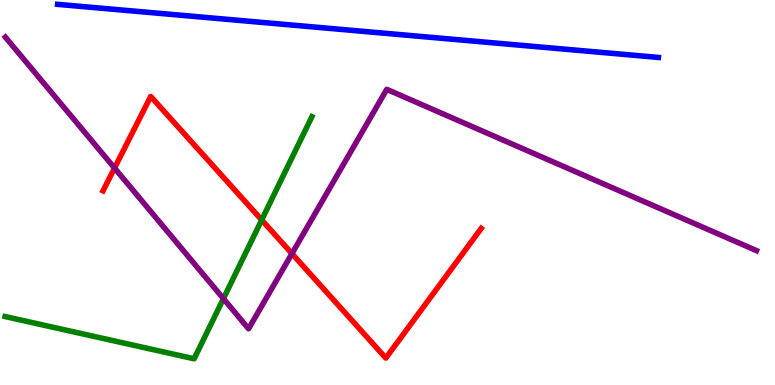[{'lines': ['blue', 'red'], 'intersections': []}, {'lines': ['green', 'red'], 'intersections': [{'x': 3.38, 'y': 4.29}]}, {'lines': ['purple', 'red'], 'intersections': [{'x': 1.48, 'y': 5.64}, {'x': 3.77, 'y': 3.41}]}, {'lines': ['blue', 'green'], 'intersections': []}, {'lines': ['blue', 'purple'], 'intersections': []}, {'lines': ['green', 'purple'], 'intersections': [{'x': 2.88, 'y': 2.24}]}]